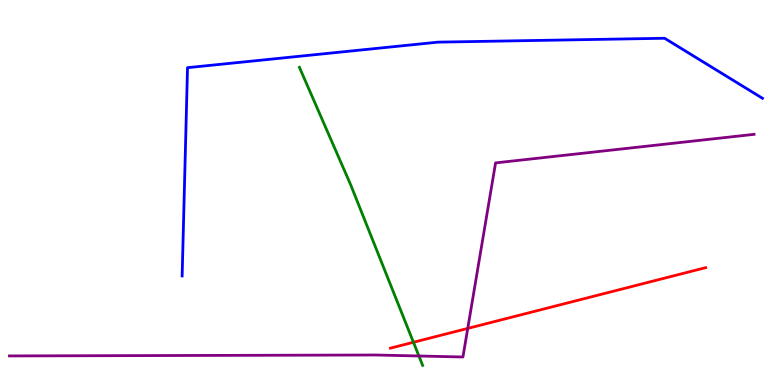[{'lines': ['blue', 'red'], 'intersections': []}, {'lines': ['green', 'red'], 'intersections': [{'x': 5.33, 'y': 1.11}]}, {'lines': ['purple', 'red'], 'intersections': [{'x': 6.04, 'y': 1.47}]}, {'lines': ['blue', 'green'], 'intersections': []}, {'lines': ['blue', 'purple'], 'intersections': []}, {'lines': ['green', 'purple'], 'intersections': [{'x': 5.41, 'y': 0.754}]}]